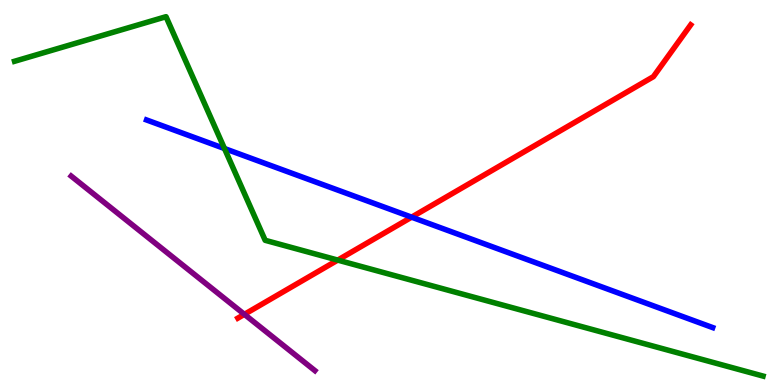[{'lines': ['blue', 'red'], 'intersections': [{'x': 5.31, 'y': 4.36}]}, {'lines': ['green', 'red'], 'intersections': [{'x': 4.36, 'y': 3.24}]}, {'lines': ['purple', 'red'], 'intersections': [{'x': 3.15, 'y': 1.84}]}, {'lines': ['blue', 'green'], 'intersections': [{'x': 2.9, 'y': 6.14}]}, {'lines': ['blue', 'purple'], 'intersections': []}, {'lines': ['green', 'purple'], 'intersections': []}]